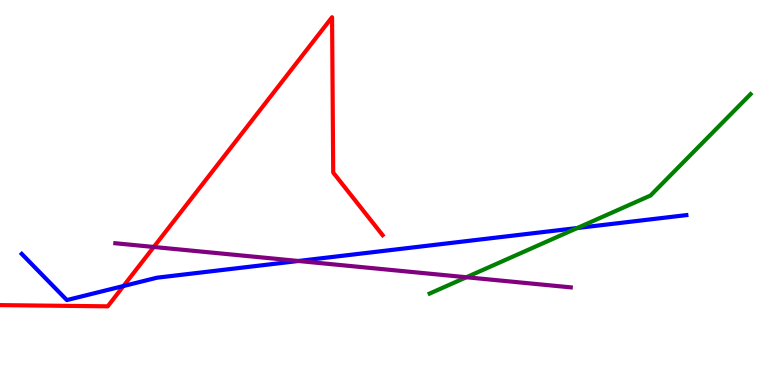[{'lines': ['blue', 'red'], 'intersections': [{'x': 1.59, 'y': 2.57}]}, {'lines': ['green', 'red'], 'intersections': []}, {'lines': ['purple', 'red'], 'intersections': [{'x': 1.98, 'y': 3.59}]}, {'lines': ['blue', 'green'], 'intersections': [{'x': 7.45, 'y': 4.08}]}, {'lines': ['blue', 'purple'], 'intersections': [{'x': 3.85, 'y': 3.22}]}, {'lines': ['green', 'purple'], 'intersections': [{'x': 6.02, 'y': 2.8}]}]